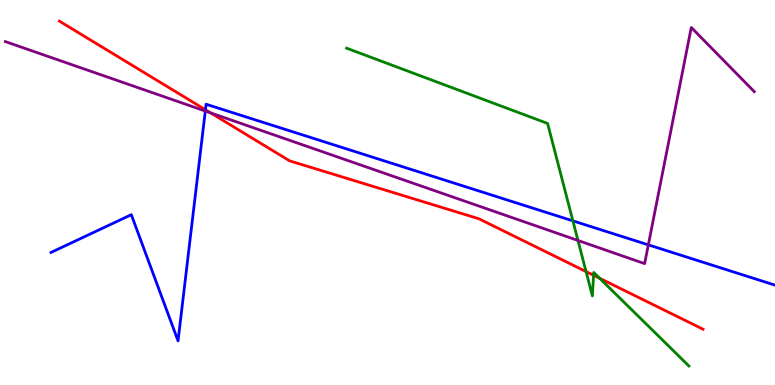[{'lines': ['blue', 'red'], 'intersections': [{'x': 2.65, 'y': 7.15}]}, {'lines': ['green', 'red'], 'intersections': [{'x': 7.56, 'y': 2.95}, {'x': 7.66, 'y': 2.85}, {'x': 7.74, 'y': 2.77}]}, {'lines': ['purple', 'red'], 'intersections': [{'x': 2.72, 'y': 7.07}]}, {'lines': ['blue', 'green'], 'intersections': [{'x': 7.39, 'y': 4.26}]}, {'lines': ['blue', 'purple'], 'intersections': [{'x': 2.65, 'y': 7.12}, {'x': 8.37, 'y': 3.64}]}, {'lines': ['green', 'purple'], 'intersections': [{'x': 7.46, 'y': 3.75}]}]